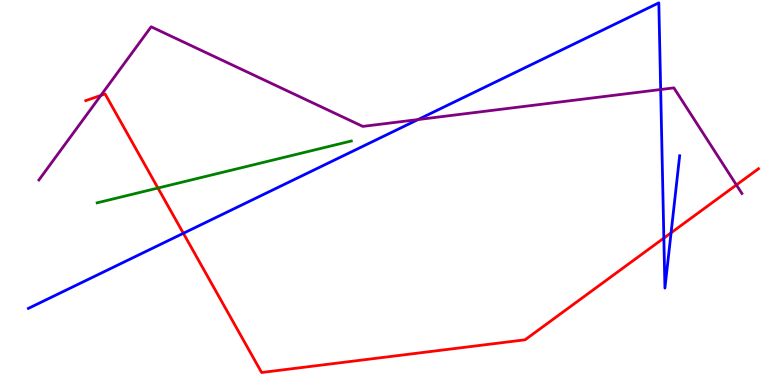[{'lines': ['blue', 'red'], 'intersections': [{'x': 2.37, 'y': 3.94}, {'x': 8.57, 'y': 3.82}, {'x': 8.66, 'y': 3.95}]}, {'lines': ['green', 'red'], 'intersections': [{'x': 2.04, 'y': 5.12}]}, {'lines': ['purple', 'red'], 'intersections': [{'x': 1.3, 'y': 7.52}, {'x': 9.5, 'y': 5.2}]}, {'lines': ['blue', 'green'], 'intersections': []}, {'lines': ['blue', 'purple'], 'intersections': [{'x': 5.39, 'y': 6.89}, {'x': 8.52, 'y': 7.67}]}, {'lines': ['green', 'purple'], 'intersections': []}]